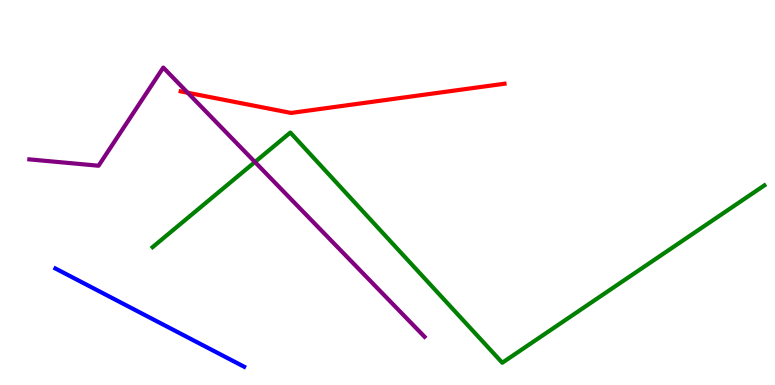[{'lines': ['blue', 'red'], 'intersections': []}, {'lines': ['green', 'red'], 'intersections': []}, {'lines': ['purple', 'red'], 'intersections': [{'x': 2.42, 'y': 7.59}]}, {'lines': ['blue', 'green'], 'intersections': []}, {'lines': ['blue', 'purple'], 'intersections': []}, {'lines': ['green', 'purple'], 'intersections': [{'x': 3.29, 'y': 5.79}]}]